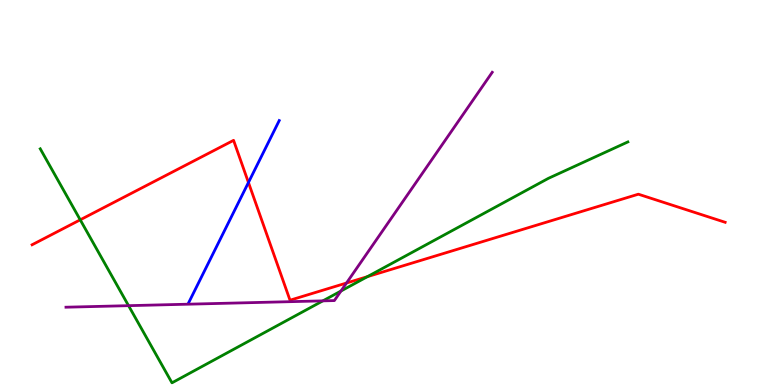[{'lines': ['blue', 'red'], 'intersections': [{'x': 3.21, 'y': 5.26}]}, {'lines': ['green', 'red'], 'intersections': [{'x': 1.04, 'y': 4.29}, {'x': 4.74, 'y': 2.81}]}, {'lines': ['purple', 'red'], 'intersections': [{'x': 4.47, 'y': 2.65}]}, {'lines': ['blue', 'green'], 'intersections': []}, {'lines': ['blue', 'purple'], 'intersections': []}, {'lines': ['green', 'purple'], 'intersections': [{'x': 1.66, 'y': 2.06}, {'x': 4.17, 'y': 2.19}, {'x': 4.4, 'y': 2.44}]}]